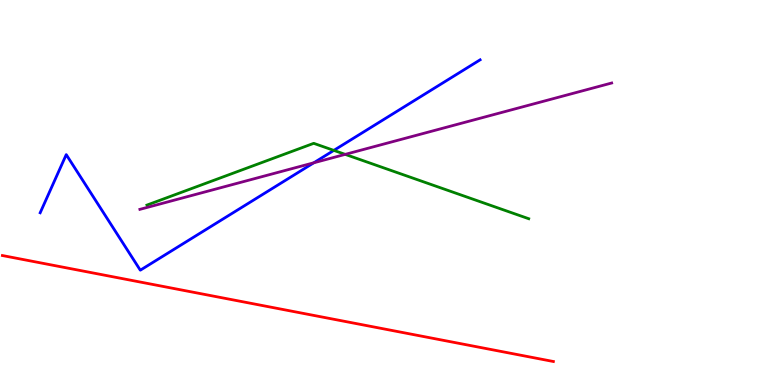[{'lines': ['blue', 'red'], 'intersections': []}, {'lines': ['green', 'red'], 'intersections': []}, {'lines': ['purple', 'red'], 'intersections': []}, {'lines': ['blue', 'green'], 'intersections': [{'x': 4.31, 'y': 6.09}]}, {'lines': ['blue', 'purple'], 'intersections': [{'x': 4.05, 'y': 5.77}]}, {'lines': ['green', 'purple'], 'intersections': [{'x': 4.45, 'y': 5.99}]}]